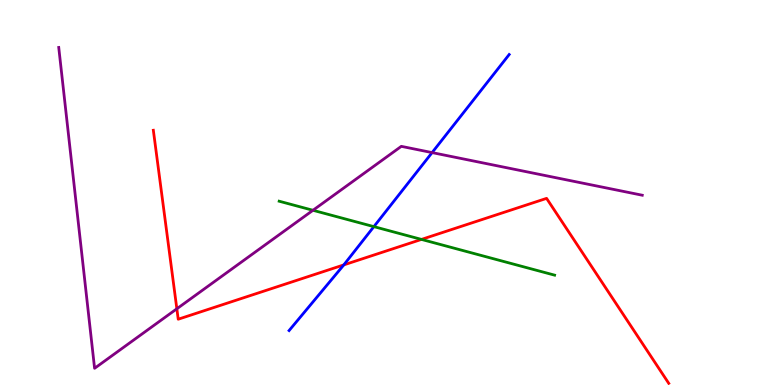[{'lines': ['blue', 'red'], 'intersections': [{'x': 4.44, 'y': 3.12}]}, {'lines': ['green', 'red'], 'intersections': [{'x': 5.44, 'y': 3.78}]}, {'lines': ['purple', 'red'], 'intersections': [{'x': 2.28, 'y': 1.98}]}, {'lines': ['blue', 'green'], 'intersections': [{'x': 4.82, 'y': 4.11}]}, {'lines': ['blue', 'purple'], 'intersections': [{'x': 5.58, 'y': 6.04}]}, {'lines': ['green', 'purple'], 'intersections': [{'x': 4.04, 'y': 4.54}]}]